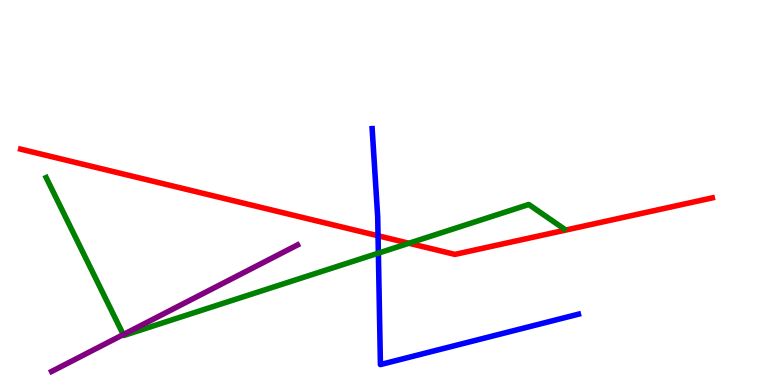[{'lines': ['blue', 'red'], 'intersections': [{'x': 4.88, 'y': 3.88}]}, {'lines': ['green', 'red'], 'intersections': [{'x': 5.28, 'y': 3.68}]}, {'lines': ['purple', 'red'], 'intersections': []}, {'lines': ['blue', 'green'], 'intersections': [{'x': 4.88, 'y': 3.43}]}, {'lines': ['blue', 'purple'], 'intersections': []}, {'lines': ['green', 'purple'], 'intersections': [{'x': 1.59, 'y': 1.31}]}]